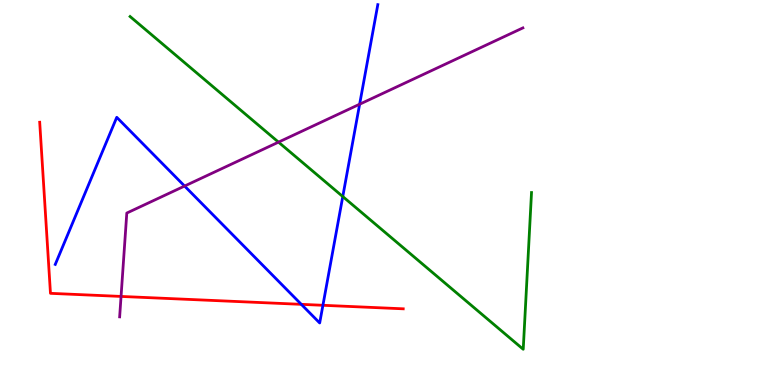[{'lines': ['blue', 'red'], 'intersections': [{'x': 3.89, 'y': 2.1}, {'x': 4.17, 'y': 2.07}]}, {'lines': ['green', 'red'], 'intersections': []}, {'lines': ['purple', 'red'], 'intersections': [{'x': 1.56, 'y': 2.3}]}, {'lines': ['blue', 'green'], 'intersections': [{'x': 4.42, 'y': 4.89}]}, {'lines': ['blue', 'purple'], 'intersections': [{'x': 2.38, 'y': 5.17}, {'x': 4.64, 'y': 7.29}]}, {'lines': ['green', 'purple'], 'intersections': [{'x': 3.59, 'y': 6.31}]}]